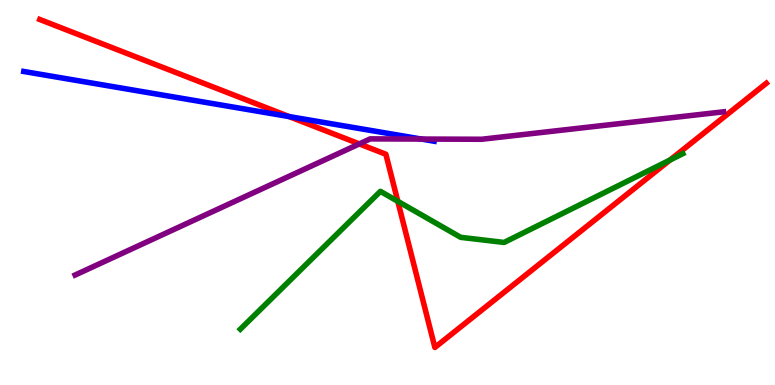[{'lines': ['blue', 'red'], 'intersections': [{'x': 3.73, 'y': 6.97}]}, {'lines': ['green', 'red'], 'intersections': [{'x': 5.13, 'y': 4.77}, {'x': 8.65, 'y': 5.84}]}, {'lines': ['purple', 'red'], 'intersections': [{'x': 4.64, 'y': 6.26}]}, {'lines': ['blue', 'green'], 'intersections': []}, {'lines': ['blue', 'purple'], 'intersections': [{'x': 5.44, 'y': 6.39}]}, {'lines': ['green', 'purple'], 'intersections': []}]